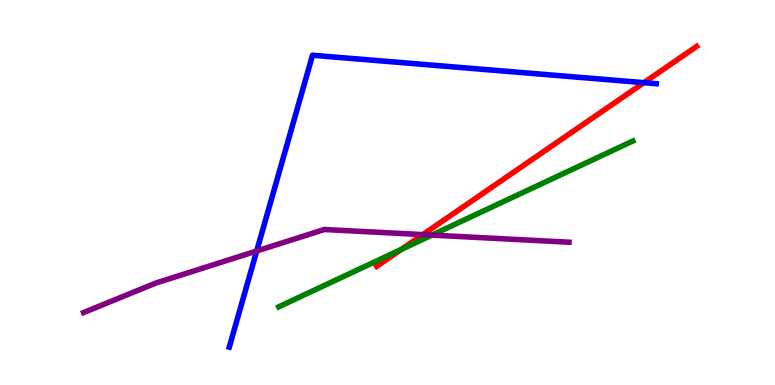[{'lines': ['blue', 'red'], 'intersections': [{'x': 8.31, 'y': 7.85}]}, {'lines': ['green', 'red'], 'intersections': [{'x': 5.18, 'y': 3.52}]}, {'lines': ['purple', 'red'], 'intersections': [{'x': 5.46, 'y': 3.91}]}, {'lines': ['blue', 'green'], 'intersections': []}, {'lines': ['blue', 'purple'], 'intersections': [{'x': 3.31, 'y': 3.48}]}, {'lines': ['green', 'purple'], 'intersections': [{'x': 5.57, 'y': 3.89}]}]